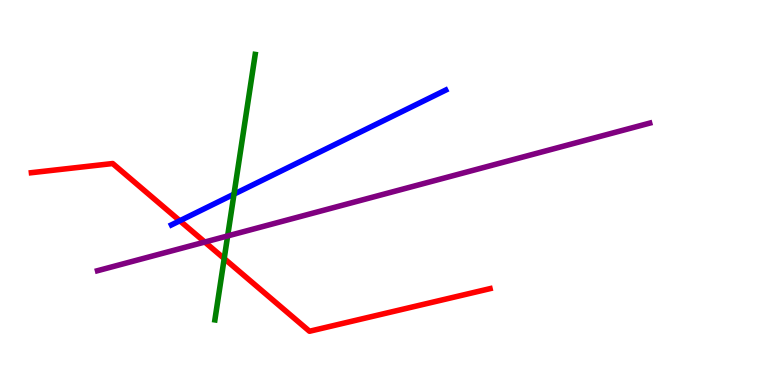[{'lines': ['blue', 'red'], 'intersections': [{'x': 2.32, 'y': 4.27}]}, {'lines': ['green', 'red'], 'intersections': [{'x': 2.89, 'y': 3.28}]}, {'lines': ['purple', 'red'], 'intersections': [{'x': 2.64, 'y': 3.71}]}, {'lines': ['blue', 'green'], 'intersections': [{'x': 3.02, 'y': 4.96}]}, {'lines': ['blue', 'purple'], 'intersections': []}, {'lines': ['green', 'purple'], 'intersections': [{'x': 2.94, 'y': 3.87}]}]